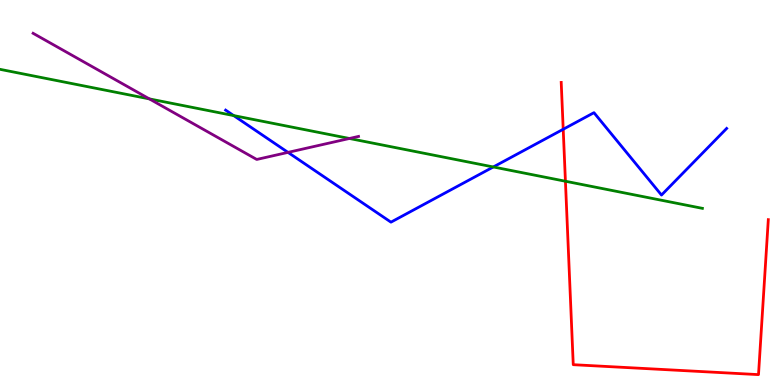[{'lines': ['blue', 'red'], 'intersections': [{'x': 7.27, 'y': 6.64}]}, {'lines': ['green', 'red'], 'intersections': [{'x': 7.3, 'y': 5.29}]}, {'lines': ['purple', 'red'], 'intersections': []}, {'lines': ['blue', 'green'], 'intersections': [{'x': 3.02, 'y': 7.0}, {'x': 6.37, 'y': 5.66}]}, {'lines': ['blue', 'purple'], 'intersections': [{'x': 3.72, 'y': 6.04}]}, {'lines': ['green', 'purple'], 'intersections': [{'x': 1.93, 'y': 7.43}, {'x': 4.51, 'y': 6.4}]}]